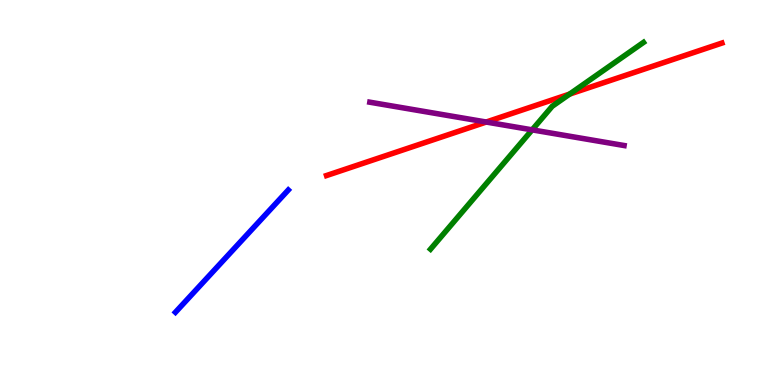[{'lines': ['blue', 'red'], 'intersections': []}, {'lines': ['green', 'red'], 'intersections': [{'x': 7.35, 'y': 7.56}]}, {'lines': ['purple', 'red'], 'intersections': [{'x': 6.27, 'y': 6.83}]}, {'lines': ['blue', 'green'], 'intersections': []}, {'lines': ['blue', 'purple'], 'intersections': []}, {'lines': ['green', 'purple'], 'intersections': [{'x': 6.87, 'y': 6.63}]}]